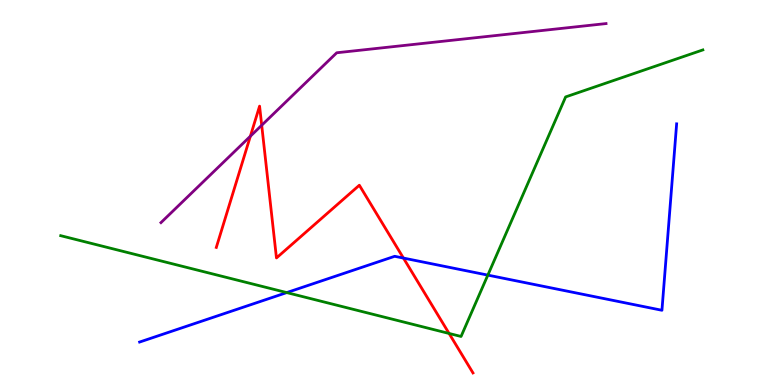[{'lines': ['blue', 'red'], 'intersections': [{'x': 5.21, 'y': 3.3}]}, {'lines': ['green', 'red'], 'intersections': [{'x': 5.79, 'y': 1.34}]}, {'lines': ['purple', 'red'], 'intersections': [{'x': 3.23, 'y': 6.46}, {'x': 3.38, 'y': 6.75}]}, {'lines': ['blue', 'green'], 'intersections': [{'x': 3.7, 'y': 2.4}, {'x': 6.29, 'y': 2.85}]}, {'lines': ['blue', 'purple'], 'intersections': []}, {'lines': ['green', 'purple'], 'intersections': []}]